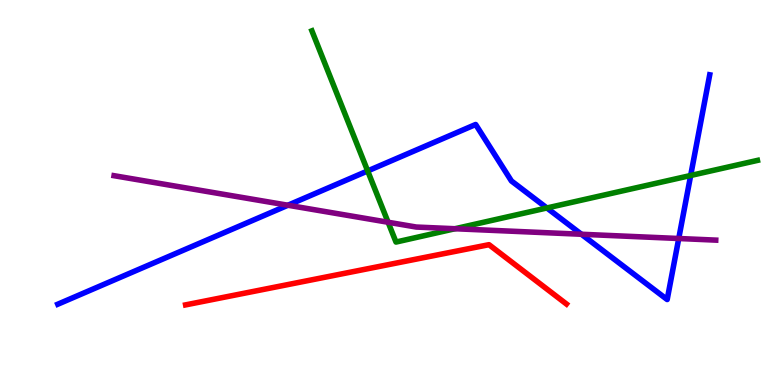[{'lines': ['blue', 'red'], 'intersections': []}, {'lines': ['green', 'red'], 'intersections': []}, {'lines': ['purple', 'red'], 'intersections': []}, {'lines': ['blue', 'green'], 'intersections': [{'x': 4.74, 'y': 5.56}, {'x': 7.06, 'y': 4.6}, {'x': 8.91, 'y': 5.44}]}, {'lines': ['blue', 'purple'], 'intersections': [{'x': 3.72, 'y': 4.67}, {'x': 7.5, 'y': 3.92}, {'x': 8.76, 'y': 3.8}]}, {'lines': ['green', 'purple'], 'intersections': [{'x': 5.01, 'y': 4.23}, {'x': 5.87, 'y': 4.06}]}]